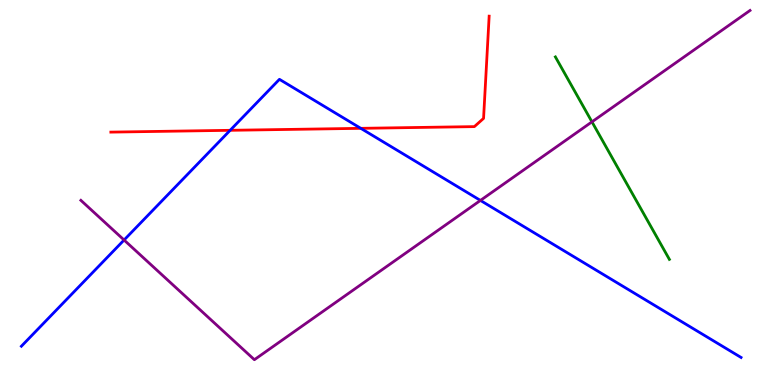[{'lines': ['blue', 'red'], 'intersections': [{'x': 2.97, 'y': 6.62}, {'x': 4.66, 'y': 6.67}]}, {'lines': ['green', 'red'], 'intersections': []}, {'lines': ['purple', 'red'], 'intersections': []}, {'lines': ['blue', 'green'], 'intersections': []}, {'lines': ['blue', 'purple'], 'intersections': [{'x': 1.6, 'y': 3.77}, {'x': 6.2, 'y': 4.79}]}, {'lines': ['green', 'purple'], 'intersections': [{'x': 7.64, 'y': 6.84}]}]